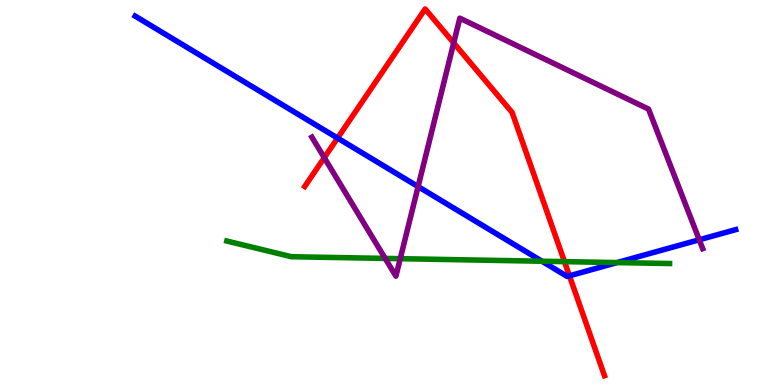[{'lines': ['blue', 'red'], 'intersections': [{'x': 4.36, 'y': 6.41}, {'x': 7.35, 'y': 2.84}]}, {'lines': ['green', 'red'], 'intersections': [{'x': 7.28, 'y': 3.2}]}, {'lines': ['purple', 'red'], 'intersections': [{'x': 4.18, 'y': 5.9}, {'x': 5.85, 'y': 8.89}]}, {'lines': ['blue', 'green'], 'intersections': [{'x': 6.99, 'y': 3.21}, {'x': 7.96, 'y': 3.18}]}, {'lines': ['blue', 'purple'], 'intersections': [{'x': 5.39, 'y': 5.15}, {'x': 9.02, 'y': 3.77}]}, {'lines': ['green', 'purple'], 'intersections': [{'x': 4.97, 'y': 3.29}, {'x': 5.16, 'y': 3.28}]}]